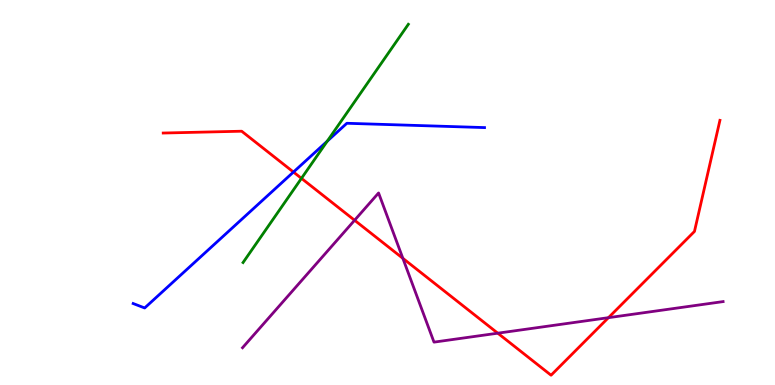[{'lines': ['blue', 'red'], 'intersections': [{'x': 3.79, 'y': 5.53}]}, {'lines': ['green', 'red'], 'intersections': [{'x': 3.89, 'y': 5.37}]}, {'lines': ['purple', 'red'], 'intersections': [{'x': 4.58, 'y': 4.28}, {'x': 5.2, 'y': 3.29}, {'x': 6.42, 'y': 1.35}, {'x': 7.85, 'y': 1.75}]}, {'lines': ['blue', 'green'], 'intersections': [{'x': 4.22, 'y': 6.33}]}, {'lines': ['blue', 'purple'], 'intersections': []}, {'lines': ['green', 'purple'], 'intersections': []}]